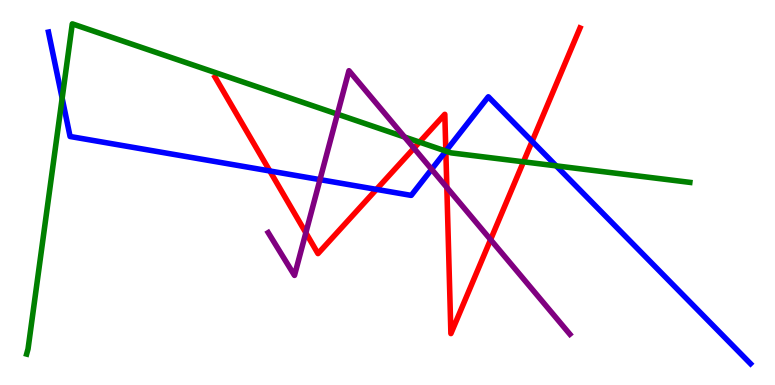[{'lines': ['blue', 'red'], 'intersections': [{'x': 3.48, 'y': 5.56}, {'x': 4.86, 'y': 5.08}, {'x': 5.75, 'y': 6.07}, {'x': 6.87, 'y': 6.33}]}, {'lines': ['green', 'red'], 'intersections': [{'x': 5.41, 'y': 6.31}, {'x': 5.75, 'y': 6.08}, {'x': 6.75, 'y': 5.8}]}, {'lines': ['purple', 'red'], 'intersections': [{'x': 3.95, 'y': 3.95}, {'x': 5.34, 'y': 6.15}, {'x': 5.77, 'y': 5.13}, {'x': 6.33, 'y': 3.78}]}, {'lines': ['blue', 'green'], 'intersections': [{'x': 0.802, 'y': 7.45}, {'x': 5.75, 'y': 6.08}, {'x': 7.18, 'y': 5.69}]}, {'lines': ['blue', 'purple'], 'intersections': [{'x': 4.13, 'y': 5.33}, {'x': 5.57, 'y': 5.6}]}, {'lines': ['green', 'purple'], 'intersections': [{'x': 4.35, 'y': 7.04}, {'x': 5.22, 'y': 6.44}]}]